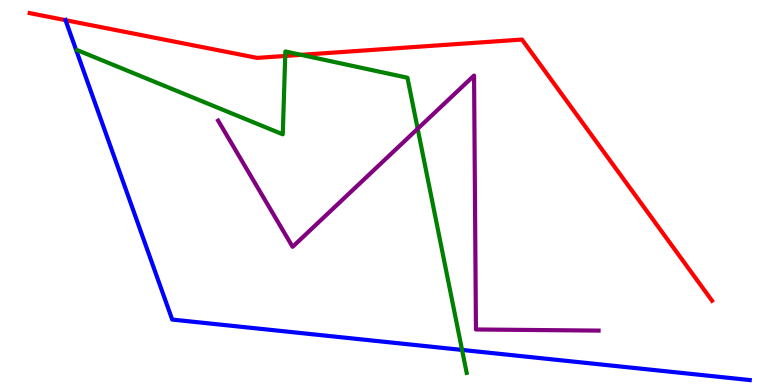[{'lines': ['blue', 'red'], 'intersections': [{'x': 0.845, 'y': 9.48}]}, {'lines': ['green', 'red'], 'intersections': [{'x': 3.68, 'y': 8.55}, {'x': 3.89, 'y': 8.58}]}, {'lines': ['purple', 'red'], 'intersections': []}, {'lines': ['blue', 'green'], 'intersections': [{'x': 5.96, 'y': 0.911}]}, {'lines': ['blue', 'purple'], 'intersections': []}, {'lines': ['green', 'purple'], 'intersections': [{'x': 5.39, 'y': 6.66}]}]